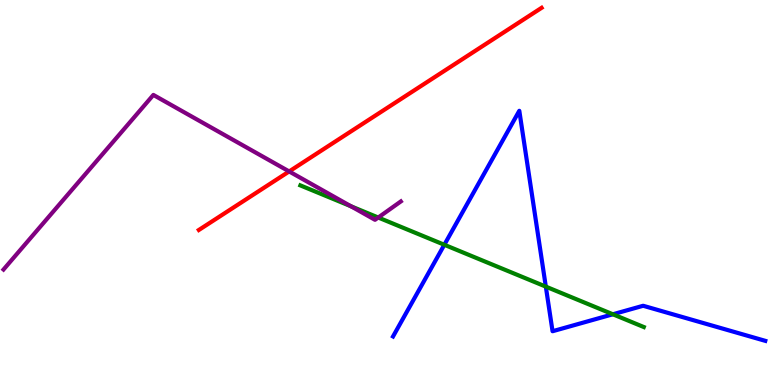[{'lines': ['blue', 'red'], 'intersections': []}, {'lines': ['green', 'red'], 'intersections': []}, {'lines': ['purple', 'red'], 'intersections': [{'x': 3.73, 'y': 5.55}]}, {'lines': ['blue', 'green'], 'intersections': [{'x': 5.73, 'y': 3.64}, {'x': 7.04, 'y': 2.56}, {'x': 7.91, 'y': 1.84}]}, {'lines': ['blue', 'purple'], 'intersections': []}, {'lines': ['green', 'purple'], 'intersections': [{'x': 4.53, 'y': 4.64}, {'x': 4.88, 'y': 4.35}]}]